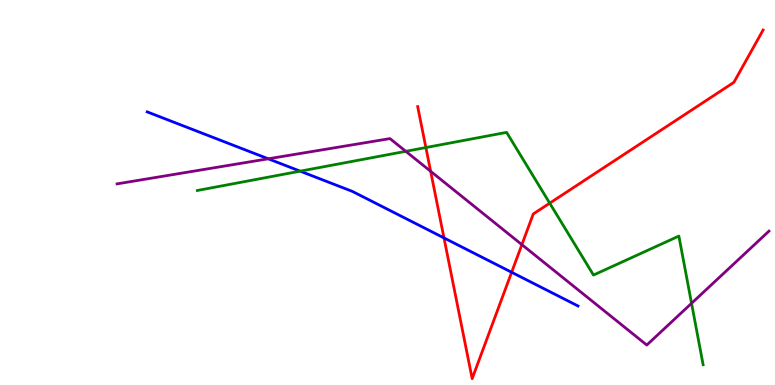[{'lines': ['blue', 'red'], 'intersections': [{'x': 5.73, 'y': 3.82}, {'x': 6.6, 'y': 2.93}]}, {'lines': ['green', 'red'], 'intersections': [{'x': 5.5, 'y': 6.17}, {'x': 7.09, 'y': 4.72}]}, {'lines': ['purple', 'red'], 'intersections': [{'x': 5.56, 'y': 5.55}, {'x': 6.73, 'y': 3.65}]}, {'lines': ['blue', 'green'], 'intersections': [{'x': 3.87, 'y': 5.55}]}, {'lines': ['blue', 'purple'], 'intersections': [{'x': 3.46, 'y': 5.88}]}, {'lines': ['green', 'purple'], 'intersections': [{'x': 5.24, 'y': 6.07}, {'x': 8.92, 'y': 2.12}]}]